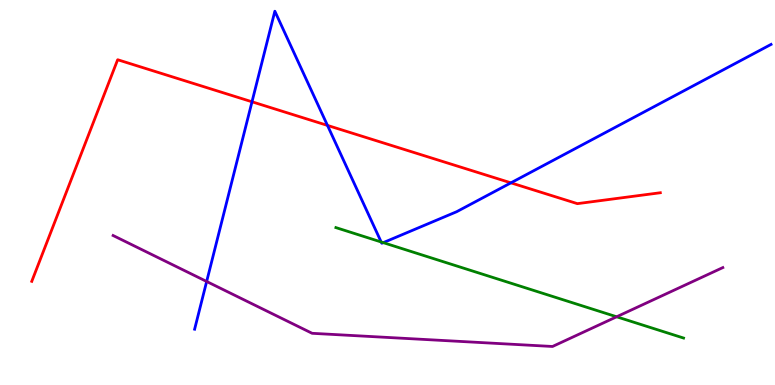[{'lines': ['blue', 'red'], 'intersections': [{'x': 3.25, 'y': 7.36}, {'x': 4.23, 'y': 6.74}, {'x': 6.59, 'y': 5.25}]}, {'lines': ['green', 'red'], 'intersections': []}, {'lines': ['purple', 'red'], 'intersections': []}, {'lines': ['blue', 'green'], 'intersections': [{'x': 4.92, 'y': 3.71}, {'x': 4.95, 'y': 3.7}]}, {'lines': ['blue', 'purple'], 'intersections': [{'x': 2.67, 'y': 2.69}]}, {'lines': ['green', 'purple'], 'intersections': [{'x': 7.96, 'y': 1.77}]}]